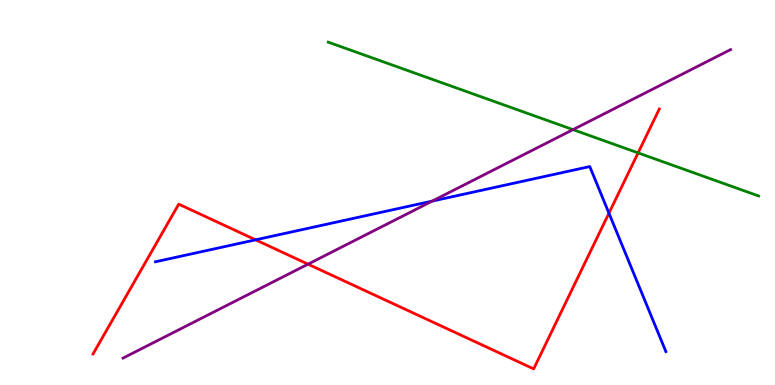[{'lines': ['blue', 'red'], 'intersections': [{'x': 3.3, 'y': 3.77}, {'x': 7.86, 'y': 4.46}]}, {'lines': ['green', 'red'], 'intersections': [{'x': 8.23, 'y': 6.03}]}, {'lines': ['purple', 'red'], 'intersections': [{'x': 3.97, 'y': 3.14}]}, {'lines': ['blue', 'green'], 'intersections': []}, {'lines': ['blue', 'purple'], 'intersections': [{'x': 5.58, 'y': 4.78}]}, {'lines': ['green', 'purple'], 'intersections': [{'x': 7.39, 'y': 6.63}]}]